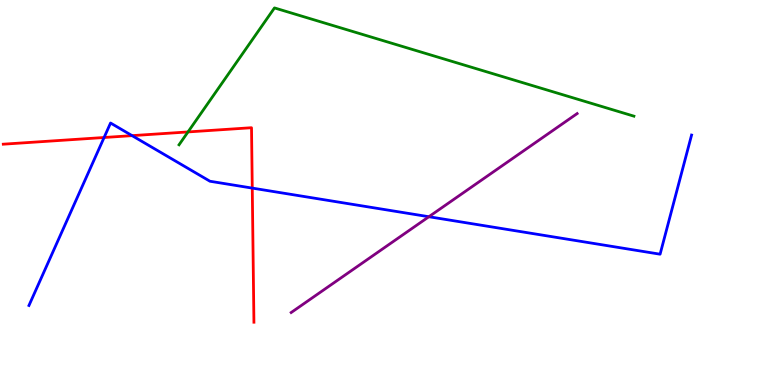[{'lines': ['blue', 'red'], 'intersections': [{'x': 1.34, 'y': 6.43}, {'x': 1.7, 'y': 6.48}, {'x': 3.26, 'y': 5.11}]}, {'lines': ['green', 'red'], 'intersections': [{'x': 2.43, 'y': 6.57}]}, {'lines': ['purple', 'red'], 'intersections': []}, {'lines': ['blue', 'green'], 'intersections': []}, {'lines': ['blue', 'purple'], 'intersections': [{'x': 5.53, 'y': 4.37}]}, {'lines': ['green', 'purple'], 'intersections': []}]